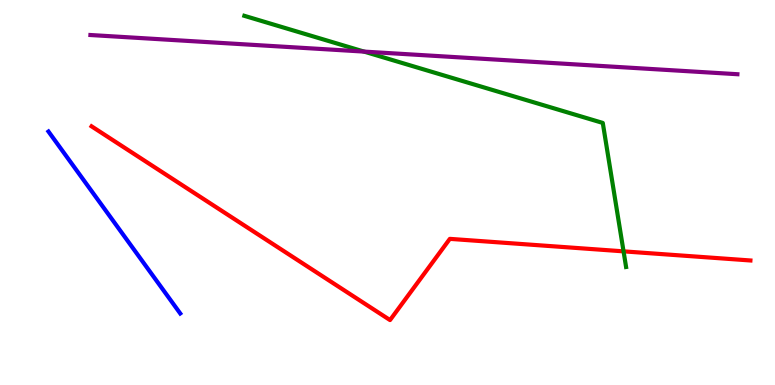[{'lines': ['blue', 'red'], 'intersections': []}, {'lines': ['green', 'red'], 'intersections': [{'x': 8.05, 'y': 3.47}]}, {'lines': ['purple', 'red'], 'intersections': []}, {'lines': ['blue', 'green'], 'intersections': []}, {'lines': ['blue', 'purple'], 'intersections': []}, {'lines': ['green', 'purple'], 'intersections': [{'x': 4.7, 'y': 8.66}]}]